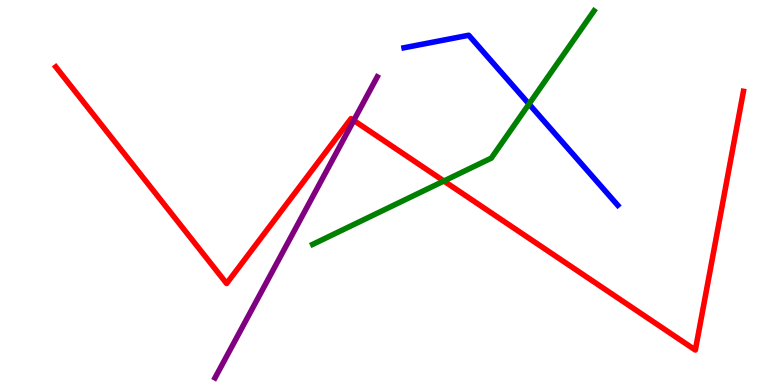[{'lines': ['blue', 'red'], 'intersections': []}, {'lines': ['green', 'red'], 'intersections': [{'x': 5.73, 'y': 5.3}]}, {'lines': ['purple', 'red'], 'intersections': [{'x': 4.56, 'y': 6.87}]}, {'lines': ['blue', 'green'], 'intersections': [{'x': 6.83, 'y': 7.3}]}, {'lines': ['blue', 'purple'], 'intersections': []}, {'lines': ['green', 'purple'], 'intersections': []}]